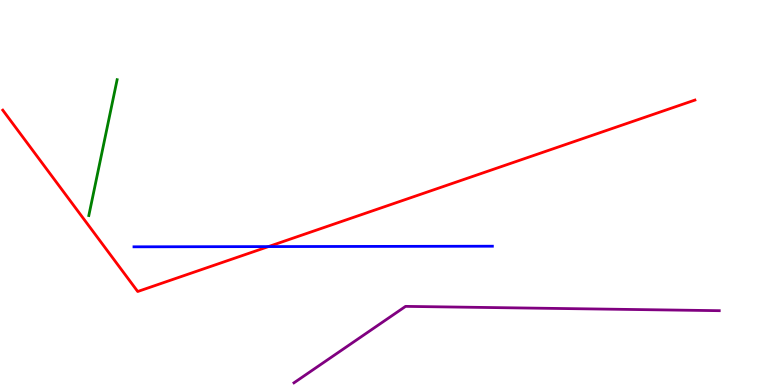[{'lines': ['blue', 'red'], 'intersections': [{'x': 3.46, 'y': 3.6}]}, {'lines': ['green', 'red'], 'intersections': []}, {'lines': ['purple', 'red'], 'intersections': []}, {'lines': ['blue', 'green'], 'intersections': []}, {'lines': ['blue', 'purple'], 'intersections': []}, {'lines': ['green', 'purple'], 'intersections': []}]